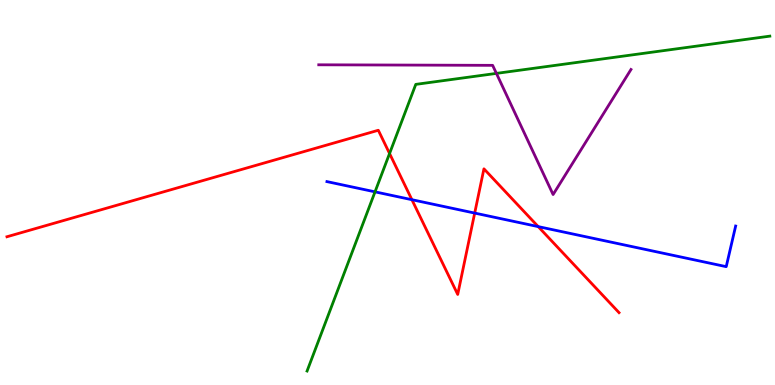[{'lines': ['blue', 'red'], 'intersections': [{'x': 5.31, 'y': 4.81}, {'x': 6.13, 'y': 4.47}, {'x': 6.94, 'y': 4.11}]}, {'lines': ['green', 'red'], 'intersections': [{'x': 5.03, 'y': 6.01}]}, {'lines': ['purple', 'red'], 'intersections': []}, {'lines': ['blue', 'green'], 'intersections': [{'x': 4.84, 'y': 5.02}]}, {'lines': ['blue', 'purple'], 'intersections': []}, {'lines': ['green', 'purple'], 'intersections': [{'x': 6.41, 'y': 8.09}]}]